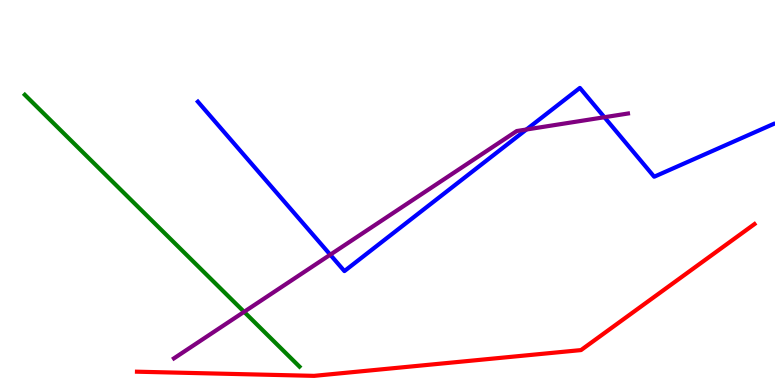[{'lines': ['blue', 'red'], 'intersections': []}, {'lines': ['green', 'red'], 'intersections': []}, {'lines': ['purple', 'red'], 'intersections': []}, {'lines': ['blue', 'green'], 'intersections': []}, {'lines': ['blue', 'purple'], 'intersections': [{'x': 4.26, 'y': 3.38}, {'x': 6.79, 'y': 6.64}, {'x': 7.8, 'y': 6.96}]}, {'lines': ['green', 'purple'], 'intersections': [{'x': 3.15, 'y': 1.9}]}]